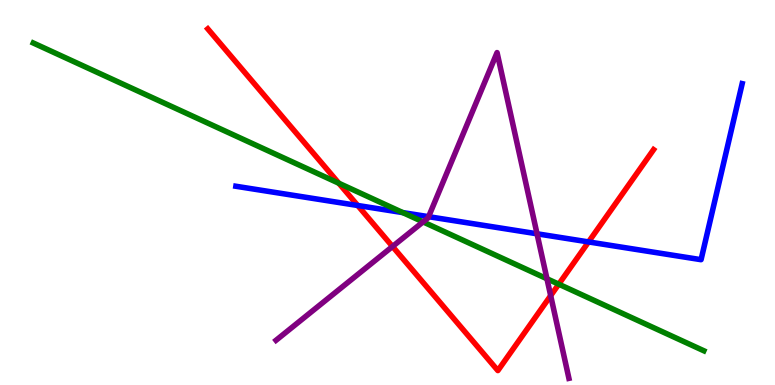[{'lines': ['blue', 'red'], 'intersections': [{'x': 4.62, 'y': 4.66}, {'x': 7.59, 'y': 3.72}]}, {'lines': ['green', 'red'], 'intersections': [{'x': 4.37, 'y': 5.24}, {'x': 7.21, 'y': 2.62}]}, {'lines': ['purple', 'red'], 'intersections': [{'x': 5.06, 'y': 3.6}, {'x': 7.11, 'y': 2.32}]}, {'lines': ['blue', 'green'], 'intersections': [{'x': 5.2, 'y': 4.48}]}, {'lines': ['blue', 'purple'], 'intersections': [{'x': 5.53, 'y': 4.37}, {'x': 6.93, 'y': 3.93}]}, {'lines': ['green', 'purple'], 'intersections': [{'x': 5.46, 'y': 4.24}, {'x': 7.06, 'y': 2.76}]}]